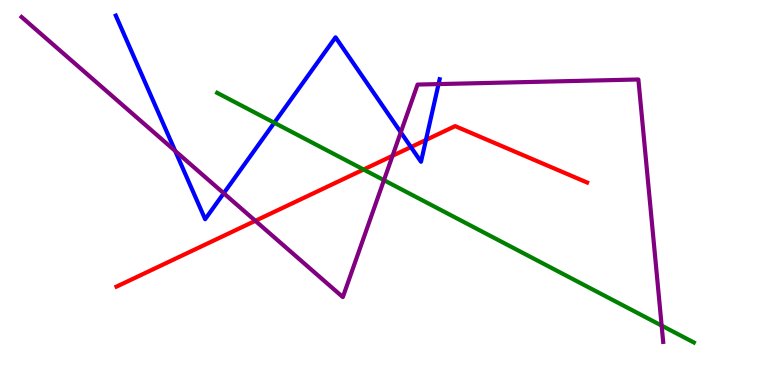[{'lines': ['blue', 'red'], 'intersections': [{'x': 5.3, 'y': 6.18}, {'x': 5.5, 'y': 6.36}]}, {'lines': ['green', 'red'], 'intersections': [{'x': 4.69, 'y': 5.6}]}, {'lines': ['purple', 'red'], 'intersections': [{'x': 3.29, 'y': 4.26}, {'x': 5.06, 'y': 5.95}]}, {'lines': ['blue', 'green'], 'intersections': [{'x': 3.54, 'y': 6.81}]}, {'lines': ['blue', 'purple'], 'intersections': [{'x': 2.26, 'y': 6.08}, {'x': 2.89, 'y': 4.98}, {'x': 5.17, 'y': 6.56}, {'x': 5.66, 'y': 7.82}]}, {'lines': ['green', 'purple'], 'intersections': [{'x': 4.95, 'y': 5.32}, {'x': 8.54, 'y': 1.54}]}]